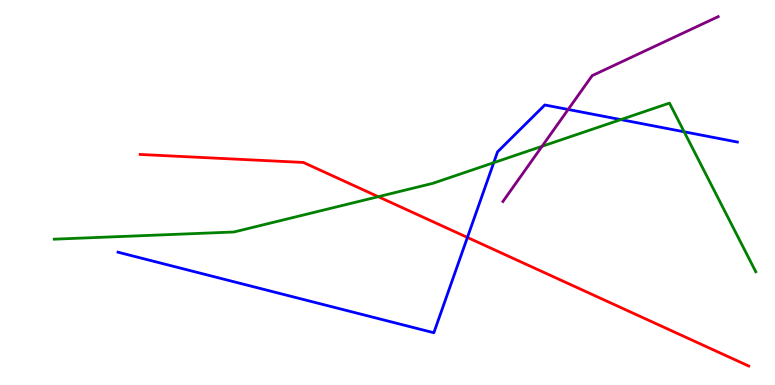[{'lines': ['blue', 'red'], 'intersections': [{'x': 6.03, 'y': 3.83}]}, {'lines': ['green', 'red'], 'intersections': [{'x': 4.88, 'y': 4.89}]}, {'lines': ['purple', 'red'], 'intersections': []}, {'lines': ['blue', 'green'], 'intersections': [{'x': 6.37, 'y': 5.77}, {'x': 8.01, 'y': 6.89}, {'x': 8.83, 'y': 6.58}]}, {'lines': ['blue', 'purple'], 'intersections': [{'x': 7.33, 'y': 7.16}]}, {'lines': ['green', 'purple'], 'intersections': [{'x': 6.99, 'y': 6.2}]}]